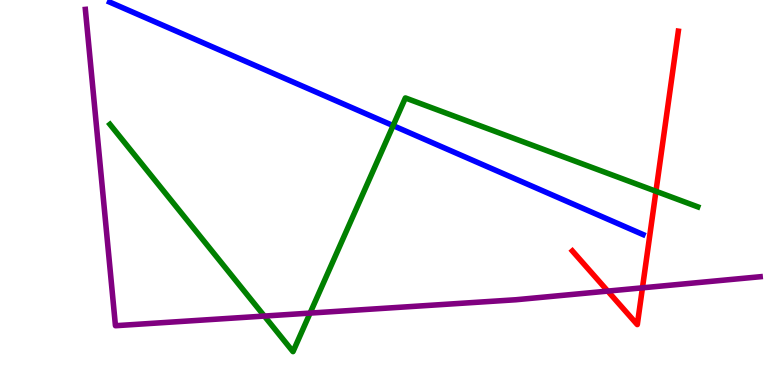[{'lines': ['blue', 'red'], 'intersections': []}, {'lines': ['green', 'red'], 'intersections': [{'x': 8.46, 'y': 5.03}]}, {'lines': ['purple', 'red'], 'intersections': [{'x': 7.84, 'y': 2.44}, {'x': 8.29, 'y': 2.52}]}, {'lines': ['blue', 'green'], 'intersections': [{'x': 5.07, 'y': 6.74}]}, {'lines': ['blue', 'purple'], 'intersections': []}, {'lines': ['green', 'purple'], 'intersections': [{'x': 3.41, 'y': 1.79}, {'x': 4.0, 'y': 1.87}]}]